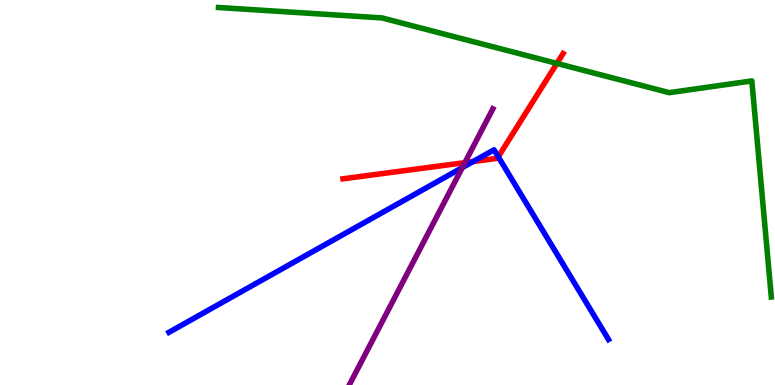[{'lines': ['blue', 'red'], 'intersections': [{'x': 6.1, 'y': 5.8}, {'x': 6.43, 'y': 5.93}]}, {'lines': ['green', 'red'], 'intersections': [{'x': 7.19, 'y': 8.35}]}, {'lines': ['purple', 'red'], 'intersections': [{'x': 6.0, 'y': 5.78}]}, {'lines': ['blue', 'green'], 'intersections': []}, {'lines': ['blue', 'purple'], 'intersections': [{'x': 5.97, 'y': 5.65}]}, {'lines': ['green', 'purple'], 'intersections': []}]